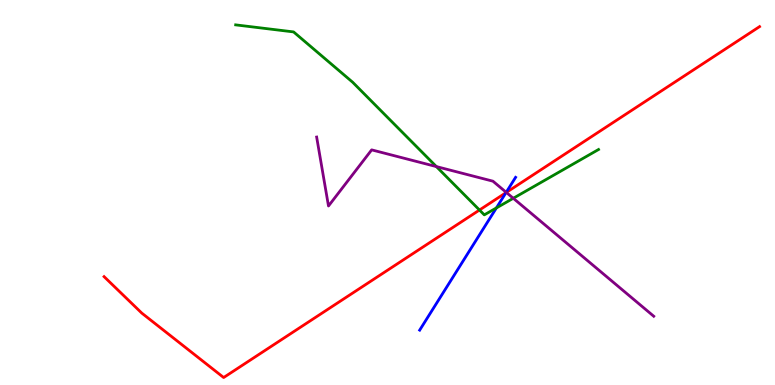[{'lines': ['blue', 'red'], 'intersections': [{'x': 6.53, 'y': 5.0}]}, {'lines': ['green', 'red'], 'intersections': [{'x': 6.19, 'y': 4.54}]}, {'lines': ['purple', 'red'], 'intersections': [{'x': 6.53, 'y': 5.0}]}, {'lines': ['blue', 'green'], 'intersections': [{'x': 6.4, 'y': 4.6}]}, {'lines': ['blue', 'purple'], 'intersections': [{'x': 6.53, 'y': 5.0}]}, {'lines': ['green', 'purple'], 'intersections': [{'x': 5.63, 'y': 5.67}, {'x': 6.62, 'y': 4.85}]}]